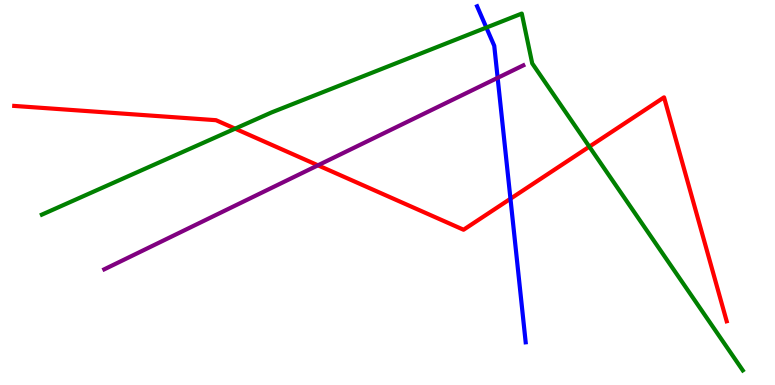[{'lines': ['blue', 'red'], 'intersections': [{'x': 6.59, 'y': 4.84}]}, {'lines': ['green', 'red'], 'intersections': [{'x': 3.03, 'y': 6.66}, {'x': 7.6, 'y': 6.19}]}, {'lines': ['purple', 'red'], 'intersections': [{'x': 4.1, 'y': 5.71}]}, {'lines': ['blue', 'green'], 'intersections': [{'x': 6.28, 'y': 9.28}]}, {'lines': ['blue', 'purple'], 'intersections': [{'x': 6.42, 'y': 7.98}]}, {'lines': ['green', 'purple'], 'intersections': []}]